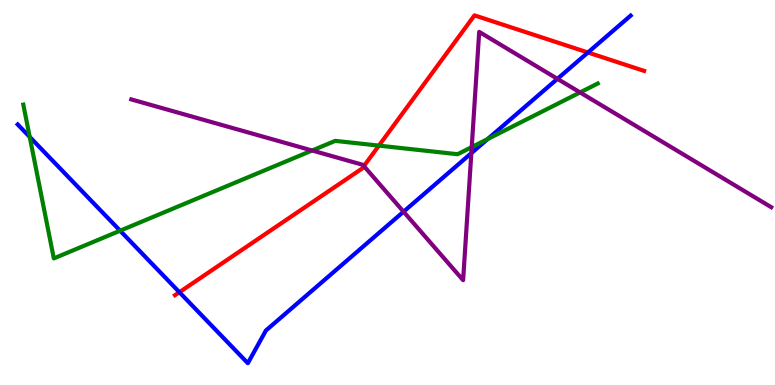[{'lines': ['blue', 'red'], 'intersections': [{'x': 2.31, 'y': 2.41}, {'x': 7.59, 'y': 8.64}]}, {'lines': ['green', 'red'], 'intersections': [{'x': 4.89, 'y': 6.22}]}, {'lines': ['purple', 'red'], 'intersections': [{'x': 4.7, 'y': 5.69}]}, {'lines': ['blue', 'green'], 'intersections': [{'x': 0.384, 'y': 6.44}, {'x': 1.55, 'y': 4.01}, {'x': 6.29, 'y': 6.39}]}, {'lines': ['blue', 'purple'], 'intersections': [{'x': 5.21, 'y': 4.5}, {'x': 6.08, 'y': 6.02}, {'x': 7.19, 'y': 7.95}]}, {'lines': ['green', 'purple'], 'intersections': [{'x': 4.03, 'y': 6.09}, {'x': 6.09, 'y': 6.18}, {'x': 7.48, 'y': 7.6}]}]